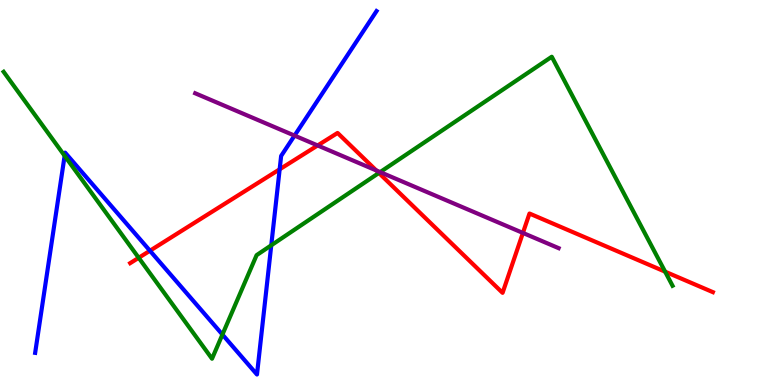[{'lines': ['blue', 'red'], 'intersections': [{'x': 1.93, 'y': 3.49}, {'x': 3.61, 'y': 5.6}]}, {'lines': ['green', 'red'], 'intersections': [{'x': 1.79, 'y': 3.3}, {'x': 4.89, 'y': 5.51}, {'x': 8.58, 'y': 2.94}]}, {'lines': ['purple', 'red'], 'intersections': [{'x': 4.1, 'y': 6.22}, {'x': 4.85, 'y': 5.57}, {'x': 6.75, 'y': 3.95}]}, {'lines': ['blue', 'green'], 'intersections': [{'x': 0.834, 'y': 5.95}, {'x': 2.87, 'y': 1.31}, {'x': 3.5, 'y': 3.63}]}, {'lines': ['blue', 'purple'], 'intersections': [{'x': 3.8, 'y': 6.48}]}, {'lines': ['green', 'purple'], 'intersections': [{'x': 4.91, 'y': 5.53}]}]